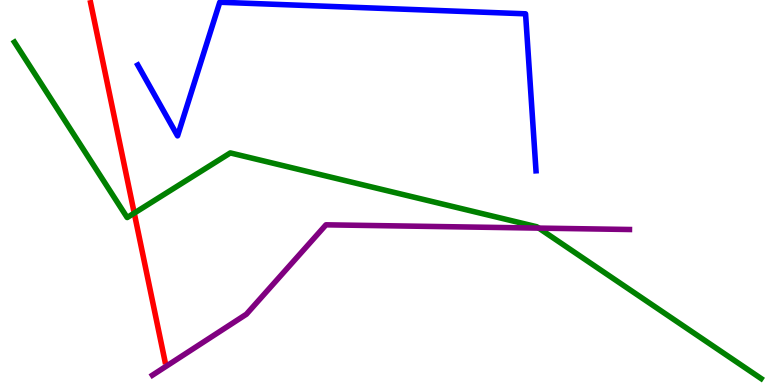[{'lines': ['blue', 'red'], 'intersections': []}, {'lines': ['green', 'red'], 'intersections': [{'x': 1.73, 'y': 4.46}]}, {'lines': ['purple', 'red'], 'intersections': []}, {'lines': ['blue', 'green'], 'intersections': []}, {'lines': ['blue', 'purple'], 'intersections': []}, {'lines': ['green', 'purple'], 'intersections': [{'x': 6.95, 'y': 4.08}]}]